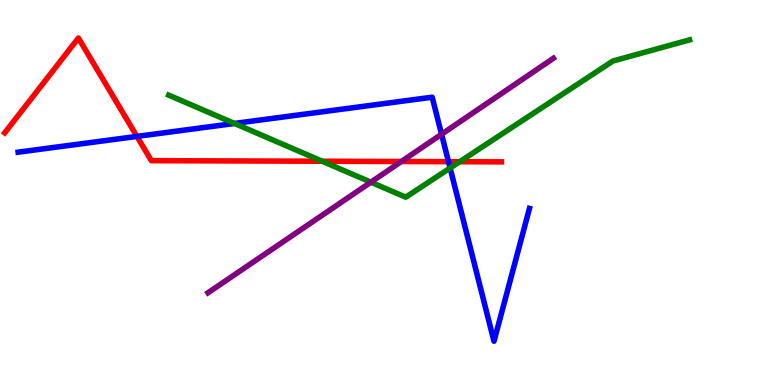[{'lines': ['blue', 'red'], 'intersections': [{'x': 1.77, 'y': 6.46}, {'x': 5.79, 'y': 5.8}]}, {'lines': ['green', 'red'], 'intersections': [{'x': 4.16, 'y': 5.81}, {'x': 5.93, 'y': 5.8}]}, {'lines': ['purple', 'red'], 'intersections': [{'x': 5.18, 'y': 5.8}]}, {'lines': ['blue', 'green'], 'intersections': [{'x': 3.03, 'y': 6.79}, {'x': 5.81, 'y': 5.64}]}, {'lines': ['blue', 'purple'], 'intersections': [{'x': 5.7, 'y': 6.51}]}, {'lines': ['green', 'purple'], 'intersections': [{'x': 4.79, 'y': 5.27}]}]